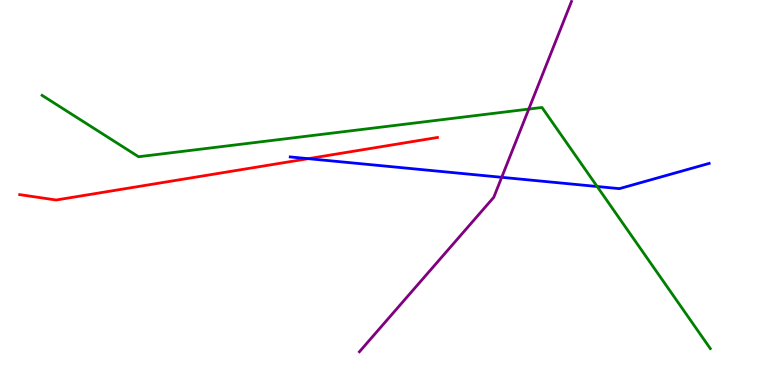[{'lines': ['blue', 'red'], 'intersections': [{'x': 3.98, 'y': 5.88}]}, {'lines': ['green', 'red'], 'intersections': []}, {'lines': ['purple', 'red'], 'intersections': []}, {'lines': ['blue', 'green'], 'intersections': [{'x': 7.71, 'y': 5.16}]}, {'lines': ['blue', 'purple'], 'intersections': [{'x': 6.47, 'y': 5.39}]}, {'lines': ['green', 'purple'], 'intersections': [{'x': 6.82, 'y': 7.17}]}]